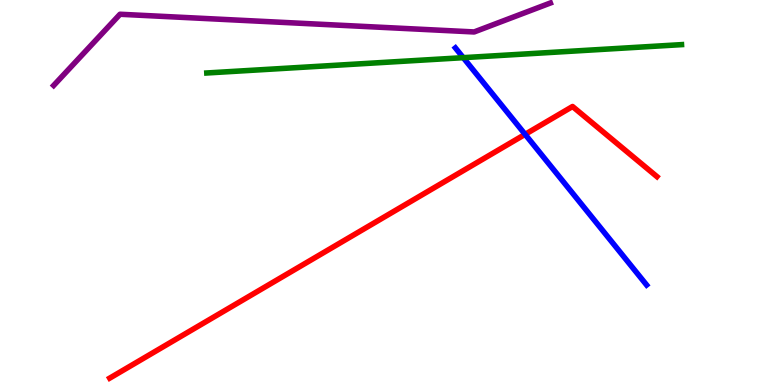[{'lines': ['blue', 'red'], 'intersections': [{'x': 6.78, 'y': 6.51}]}, {'lines': ['green', 'red'], 'intersections': []}, {'lines': ['purple', 'red'], 'intersections': []}, {'lines': ['blue', 'green'], 'intersections': [{'x': 5.98, 'y': 8.5}]}, {'lines': ['blue', 'purple'], 'intersections': []}, {'lines': ['green', 'purple'], 'intersections': []}]